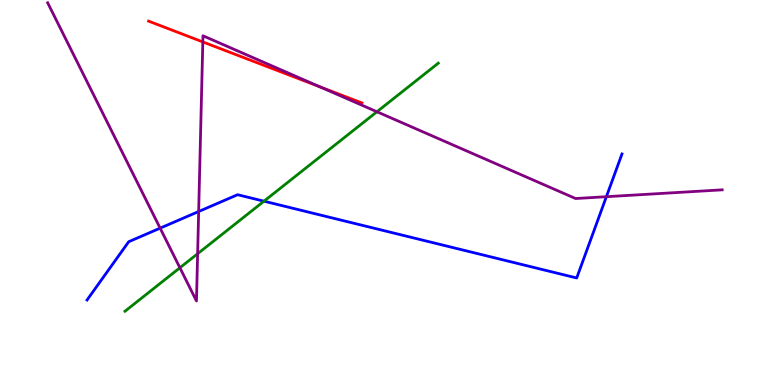[{'lines': ['blue', 'red'], 'intersections': []}, {'lines': ['green', 'red'], 'intersections': []}, {'lines': ['purple', 'red'], 'intersections': [{'x': 2.62, 'y': 8.91}, {'x': 4.12, 'y': 7.75}]}, {'lines': ['blue', 'green'], 'intersections': [{'x': 3.41, 'y': 4.77}]}, {'lines': ['blue', 'purple'], 'intersections': [{'x': 2.07, 'y': 4.07}, {'x': 2.56, 'y': 4.51}, {'x': 7.82, 'y': 4.89}]}, {'lines': ['green', 'purple'], 'intersections': [{'x': 2.32, 'y': 3.05}, {'x': 2.55, 'y': 3.41}, {'x': 4.86, 'y': 7.1}]}]